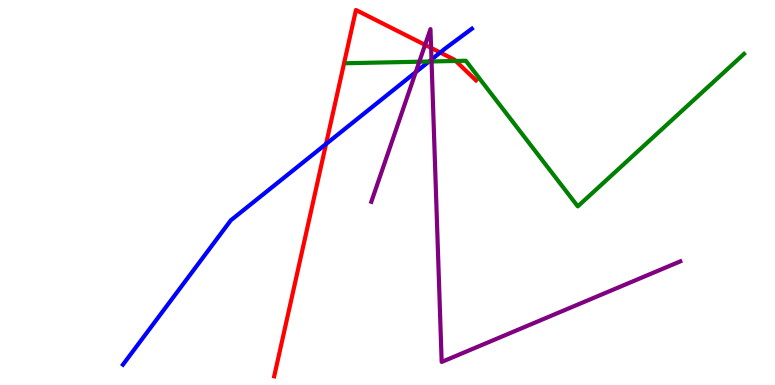[{'lines': ['blue', 'red'], 'intersections': [{'x': 4.21, 'y': 6.26}, {'x': 5.68, 'y': 8.64}]}, {'lines': ['green', 'red'], 'intersections': [{'x': 5.88, 'y': 8.42}]}, {'lines': ['purple', 'red'], 'intersections': [{'x': 5.48, 'y': 8.83}, {'x': 5.56, 'y': 8.76}]}, {'lines': ['blue', 'green'], 'intersections': [{'x': 5.54, 'y': 8.4}]}, {'lines': ['blue', 'purple'], 'intersections': [{'x': 5.36, 'y': 8.13}, {'x': 5.57, 'y': 8.45}]}, {'lines': ['green', 'purple'], 'intersections': [{'x': 5.41, 'y': 8.4}, {'x': 5.57, 'y': 8.4}]}]